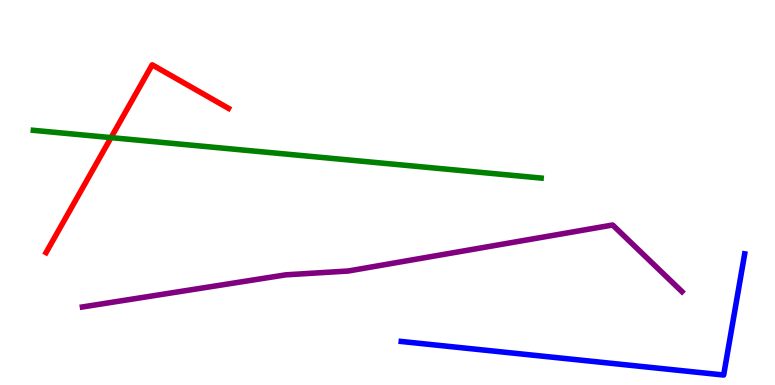[{'lines': ['blue', 'red'], 'intersections': []}, {'lines': ['green', 'red'], 'intersections': [{'x': 1.43, 'y': 6.43}]}, {'lines': ['purple', 'red'], 'intersections': []}, {'lines': ['blue', 'green'], 'intersections': []}, {'lines': ['blue', 'purple'], 'intersections': []}, {'lines': ['green', 'purple'], 'intersections': []}]